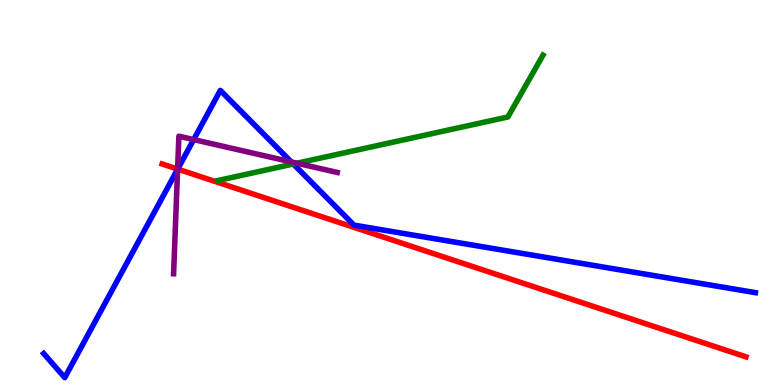[{'lines': ['blue', 'red'], 'intersections': [{'x': 2.29, 'y': 5.61}]}, {'lines': ['green', 'red'], 'intersections': []}, {'lines': ['purple', 'red'], 'intersections': [{'x': 2.29, 'y': 5.61}]}, {'lines': ['blue', 'green'], 'intersections': [{'x': 3.78, 'y': 5.74}]}, {'lines': ['blue', 'purple'], 'intersections': [{'x': 2.29, 'y': 5.6}, {'x': 2.5, 'y': 6.37}, {'x': 3.76, 'y': 5.79}]}, {'lines': ['green', 'purple'], 'intersections': [{'x': 3.83, 'y': 5.76}]}]